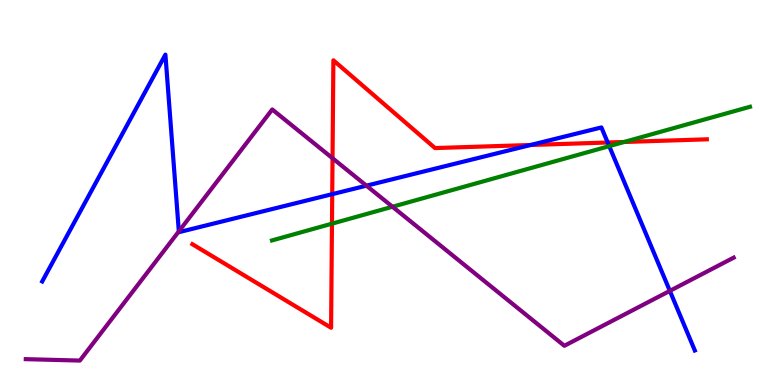[{'lines': ['blue', 'red'], 'intersections': [{'x': 4.29, 'y': 4.96}, {'x': 6.85, 'y': 6.23}, {'x': 7.84, 'y': 6.3}]}, {'lines': ['green', 'red'], 'intersections': [{'x': 4.28, 'y': 4.19}, {'x': 8.05, 'y': 6.31}]}, {'lines': ['purple', 'red'], 'intersections': [{'x': 4.29, 'y': 5.89}]}, {'lines': ['blue', 'green'], 'intersections': [{'x': 7.86, 'y': 6.2}]}, {'lines': ['blue', 'purple'], 'intersections': [{'x': 2.31, 'y': 3.99}, {'x': 4.73, 'y': 5.18}, {'x': 8.64, 'y': 2.44}]}, {'lines': ['green', 'purple'], 'intersections': [{'x': 5.06, 'y': 4.63}]}]